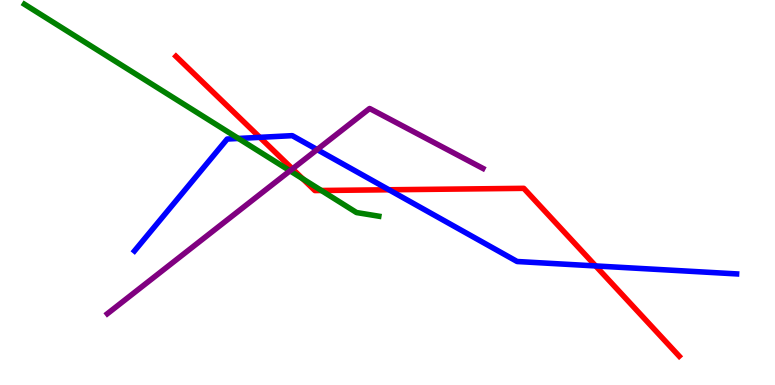[{'lines': ['blue', 'red'], 'intersections': [{'x': 3.35, 'y': 6.43}, {'x': 5.02, 'y': 5.07}, {'x': 7.69, 'y': 3.09}]}, {'lines': ['green', 'red'], 'intersections': [{'x': 3.91, 'y': 5.36}, {'x': 4.15, 'y': 5.05}]}, {'lines': ['purple', 'red'], 'intersections': [{'x': 3.77, 'y': 5.61}]}, {'lines': ['blue', 'green'], 'intersections': [{'x': 3.08, 'y': 6.4}]}, {'lines': ['blue', 'purple'], 'intersections': [{'x': 4.09, 'y': 6.12}]}, {'lines': ['green', 'purple'], 'intersections': [{'x': 3.74, 'y': 5.56}]}]